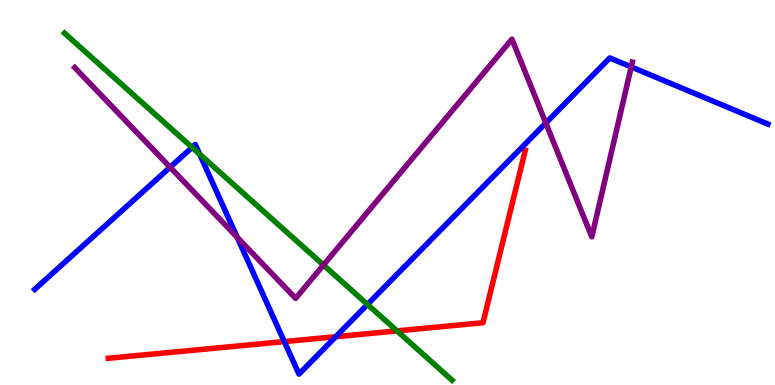[{'lines': ['blue', 'red'], 'intersections': [{'x': 3.67, 'y': 1.13}, {'x': 4.33, 'y': 1.25}]}, {'lines': ['green', 'red'], 'intersections': [{'x': 5.12, 'y': 1.41}]}, {'lines': ['purple', 'red'], 'intersections': []}, {'lines': ['blue', 'green'], 'intersections': [{'x': 2.48, 'y': 6.17}, {'x': 2.58, 'y': 6.0}, {'x': 4.74, 'y': 2.09}]}, {'lines': ['blue', 'purple'], 'intersections': [{'x': 2.2, 'y': 5.66}, {'x': 3.06, 'y': 3.83}, {'x': 7.04, 'y': 6.8}, {'x': 8.14, 'y': 8.26}]}, {'lines': ['green', 'purple'], 'intersections': [{'x': 4.17, 'y': 3.12}]}]